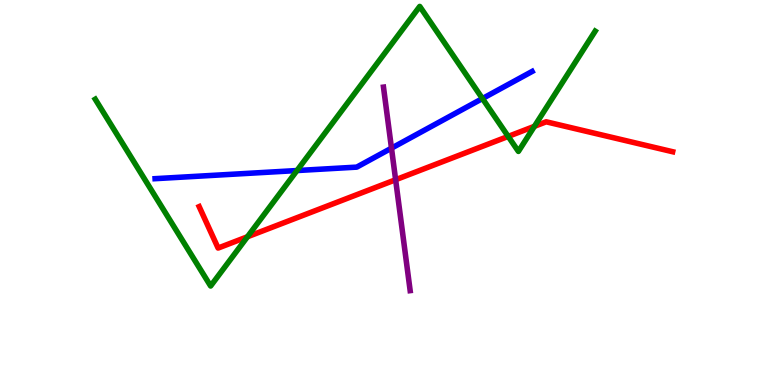[{'lines': ['blue', 'red'], 'intersections': []}, {'lines': ['green', 'red'], 'intersections': [{'x': 3.19, 'y': 3.85}, {'x': 6.56, 'y': 6.46}, {'x': 6.9, 'y': 6.72}]}, {'lines': ['purple', 'red'], 'intersections': [{'x': 5.1, 'y': 5.33}]}, {'lines': ['blue', 'green'], 'intersections': [{'x': 3.83, 'y': 5.57}, {'x': 6.23, 'y': 7.44}]}, {'lines': ['blue', 'purple'], 'intersections': [{'x': 5.05, 'y': 6.15}]}, {'lines': ['green', 'purple'], 'intersections': []}]